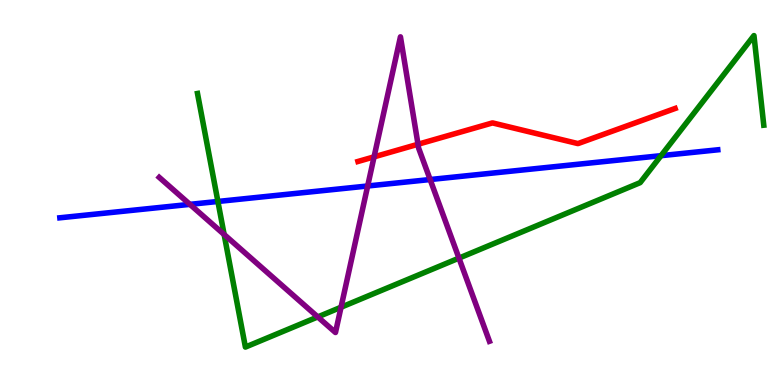[{'lines': ['blue', 'red'], 'intersections': []}, {'lines': ['green', 'red'], 'intersections': []}, {'lines': ['purple', 'red'], 'intersections': [{'x': 4.83, 'y': 5.93}, {'x': 5.39, 'y': 6.25}]}, {'lines': ['blue', 'green'], 'intersections': [{'x': 2.81, 'y': 4.77}, {'x': 8.53, 'y': 5.96}]}, {'lines': ['blue', 'purple'], 'intersections': [{'x': 2.45, 'y': 4.69}, {'x': 4.74, 'y': 5.17}, {'x': 5.55, 'y': 5.34}]}, {'lines': ['green', 'purple'], 'intersections': [{'x': 2.89, 'y': 3.91}, {'x': 4.1, 'y': 1.77}, {'x': 4.4, 'y': 2.02}, {'x': 5.92, 'y': 3.3}]}]